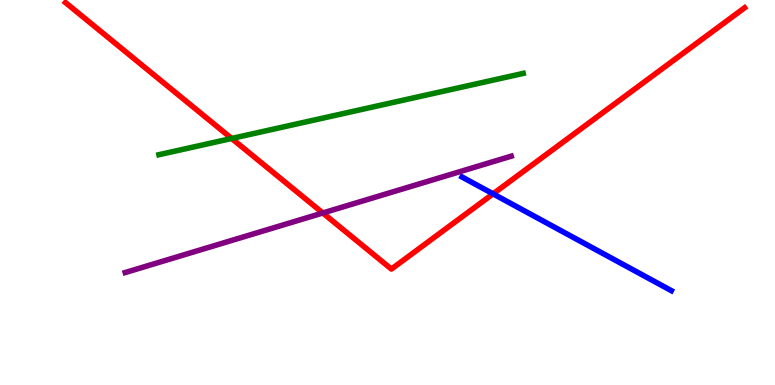[{'lines': ['blue', 'red'], 'intersections': [{'x': 6.36, 'y': 4.96}]}, {'lines': ['green', 'red'], 'intersections': [{'x': 2.99, 'y': 6.4}]}, {'lines': ['purple', 'red'], 'intersections': [{'x': 4.17, 'y': 4.47}]}, {'lines': ['blue', 'green'], 'intersections': []}, {'lines': ['blue', 'purple'], 'intersections': []}, {'lines': ['green', 'purple'], 'intersections': []}]